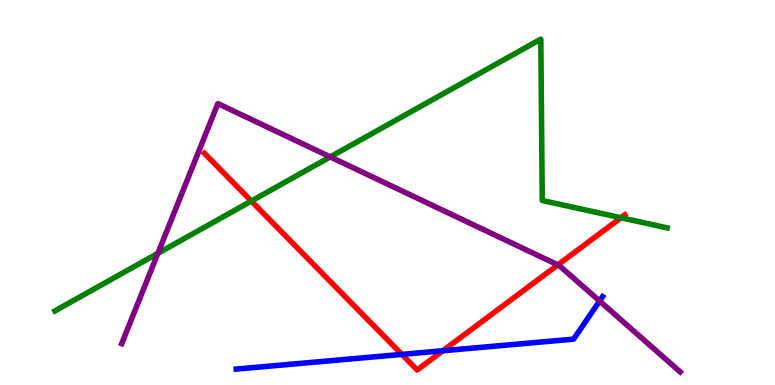[{'lines': ['blue', 'red'], 'intersections': [{'x': 5.19, 'y': 0.795}, {'x': 5.72, 'y': 0.89}]}, {'lines': ['green', 'red'], 'intersections': [{'x': 3.24, 'y': 4.78}, {'x': 8.01, 'y': 4.34}]}, {'lines': ['purple', 'red'], 'intersections': [{'x': 7.2, 'y': 3.12}]}, {'lines': ['blue', 'green'], 'intersections': []}, {'lines': ['blue', 'purple'], 'intersections': [{'x': 7.74, 'y': 2.18}]}, {'lines': ['green', 'purple'], 'intersections': [{'x': 2.04, 'y': 3.42}, {'x': 4.26, 'y': 5.92}]}]